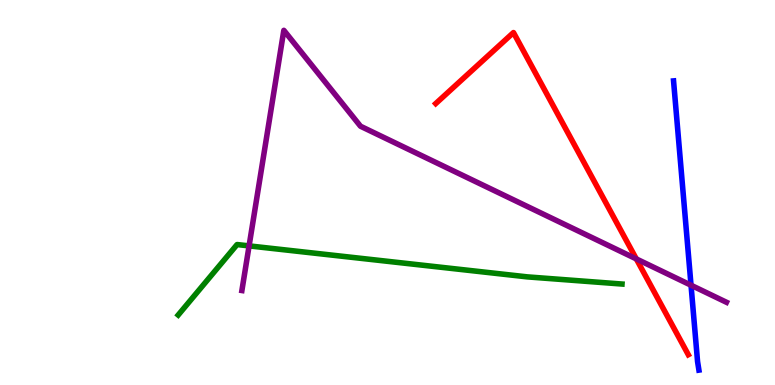[{'lines': ['blue', 'red'], 'intersections': []}, {'lines': ['green', 'red'], 'intersections': []}, {'lines': ['purple', 'red'], 'intersections': [{'x': 8.21, 'y': 3.28}]}, {'lines': ['blue', 'green'], 'intersections': []}, {'lines': ['blue', 'purple'], 'intersections': [{'x': 8.92, 'y': 2.59}]}, {'lines': ['green', 'purple'], 'intersections': [{'x': 3.21, 'y': 3.61}]}]